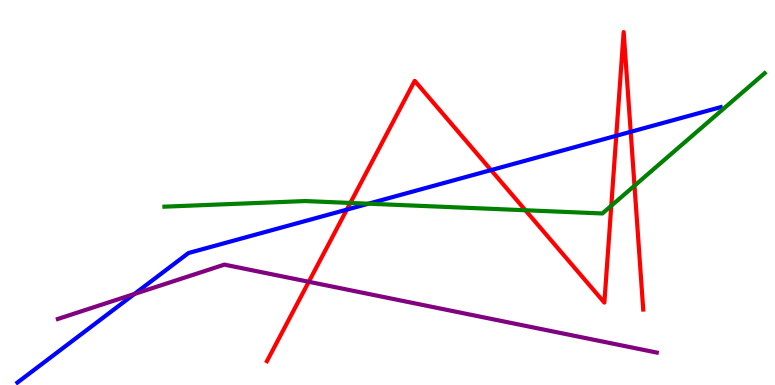[{'lines': ['blue', 'red'], 'intersections': [{'x': 4.48, 'y': 4.56}, {'x': 6.34, 'y': 5.58}, {'x': 7.95, 'y': 6.47}, {'x': 8.14, 'y': 6.58}]}, {'lines': ['green', 'red'], 'intersections': [{'x': 4.52, 'y': 4.73}, {'x': 6.78, 'y': 4.54}, {'x': 7.89, 'y': 4.66}, {'x': 8.19, 'y': 5.18}]}, {'lines': ['purple', 'red'], 'intersections': [{'x': 3.98, 'y': 2.68}]}, {'lines': ['blue', 'green'], 'intersections': [{'x': 4.75, 'y': 4.71}]}, {'lines': ['blue', 'purple'], 'intersections': [{'x': 1.73, 'y': 2.36}]}, {'lines': ['green', 'purple'], 'intersections': []}]